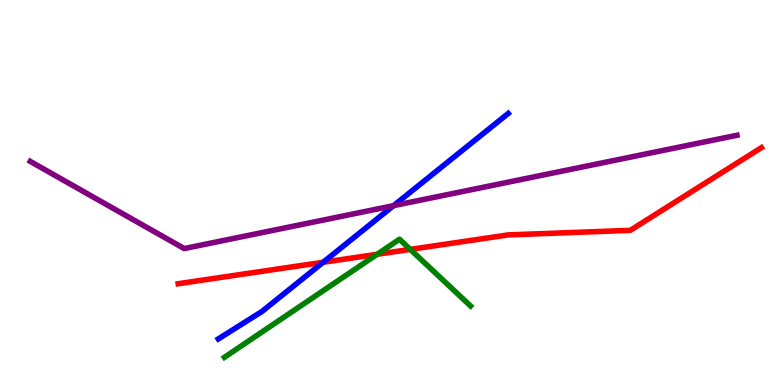[{'lines': ['blue', 'red'], 'intersections': [{'x': 4.17, 'y': 3.19}]}, {'lines': ['green', 'red'], 'intersections': [{'x': 4.87, 'y': 3.4}, {'x': 5.29, 'y': 3.52}]}, {'lines': ['purple', 'red'], 'intersections': []}, {'lines': ['blue', 'green'], 'intersections': []}, {'lines': ['blue', 'purple'], 'intersections': [{'x': 5.08, 'y': 4.66}]}, {'lines': ['green', 'purple'], 'intersections': []}]